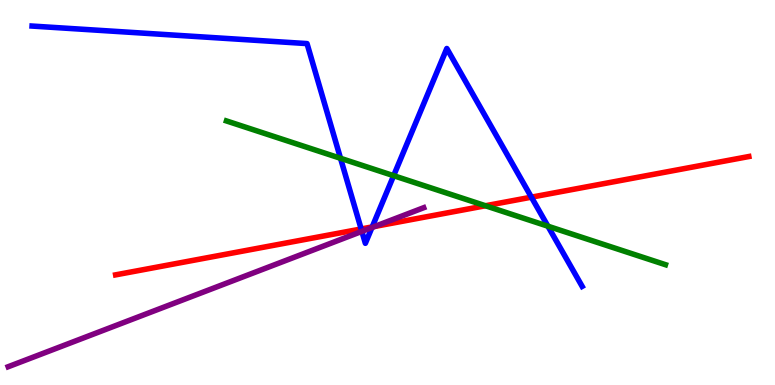[{'lines': ['blue', 'red'], 'intersections': [{'x': 4.66, 'y': 4.05}, {'x': 4.8, 'y': 4.11}, {'x': 6.86, 'y': 4.88}]}, {'lines': ['green', 'red'], 'intersections': [{'x': 6.26, 'y': 4.66}]}, {'lines': ['purple', 'red'], 'intersections': [{'x': 4.84, 'y': 4.12}]}, {'lines': ['blue', 'green'], 'intersections': [{'x': 4.39, 'y': 5.89}, {'x': 5.08, 'y': 5.44}, {'x': 7.07, 'y': 4.12}]}, {'lines': ['blue', 'purple'], 'intersections': [{'x': 4.67, 'y': 3.99}, {'x': 4.8, 'y': 4.09}]}, {'lines': ['green', 'purple'], 'intersections': []}]